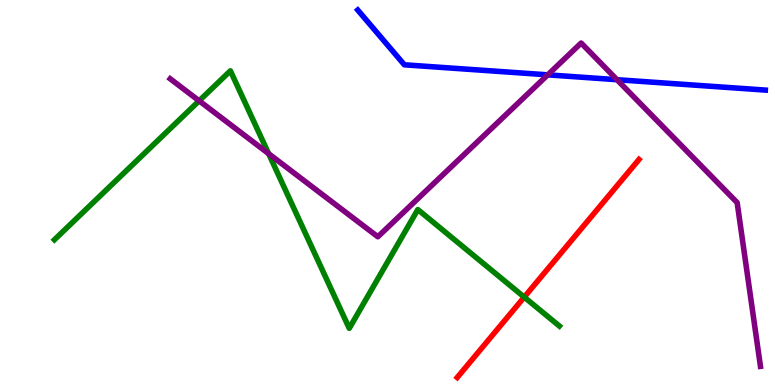[{'lines': ['blue', 'red'], 'intersections': []}, {'lines': ['green', 'red'], 'intersections': [{'x': 6.76, 'y': 2.28}]}, {'lines': ['purple', 'red'], 'intersections': []}, {'lines': ['blue', 'green'], 'intersections': []}, {'lines': ['blue', 'purple'], 'intersections': [{'x': 7.07, 'y': 8.06}, {'x': 7.96, 'y': 7.93}]}, {'lines': ['green', 'purple'], 'intersections': [{'x': 2.57, 'y': 7.38}, {'x': 3.47, 'y': 6.01}]}]